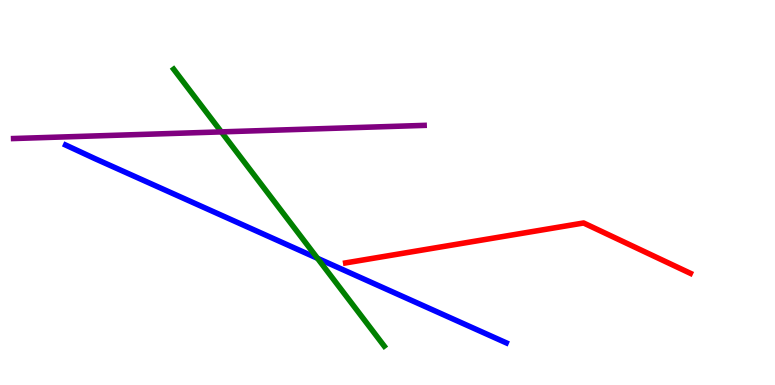[{'lines': ['blue', 'red'], 'intersections': []}, {'lines': ['green', 'red'], 'intersections': []}, {'lines': ['purple', 'red'], 'intersections': []}, {'lines': ['blue', 'green'], 'intersections': [{'x': 4.1, 'y': 3.29}]}, {'lines': ['blue', 'purple'], 'intersections': []}, {'lines': ['green', 'purple'], 'intersections': [{'x': 2.86, 'y': 6.57}]}]